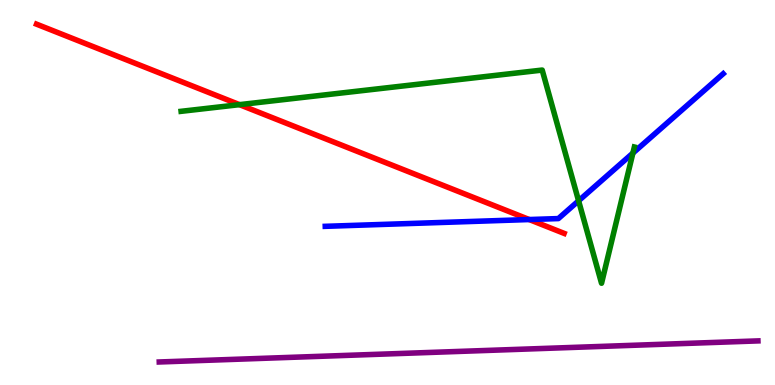[{'lines': ['blue', 'red'], 'intersections': [{'x': 6.83, 'y': 4.3}]}, {'lines': ['green', 'red'], 'intersections': [{'x': 3.09, 'y': 7.28}]}, {'lines': ['purple', 'red'], 'intersections': []}, {'lines': ['blue', 'green'], 'intersections': [{'x': 7.47, 'y': 4.78}, {'x': 8.17, 'y': 6.02}]}, {'lines': ['blue', 'purple'], 'intersections': []}, {'lines': ['green', 'purple'], 'intersections': []}]